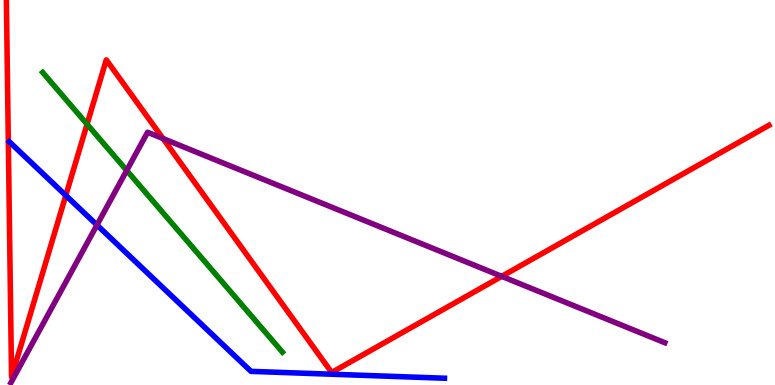[{'lines': ['blue', 'red'], 'intersections': [{'x': 0.849, 'y': 4.92}]}, {'lines': ['green', 'red'], 'intersections': [{'x': 1.12, 'y': 6.77}]}, {'lines': ['purple', 'red'], 'intersections': [{'x': 2.1, 'y': 6.4}, {'x': 6.47, 'y': 2.82}]}, {'lines': ['blue', 'green'], 'intersections': []}, {'lines': ['blue', 'purple'], 'intersections': [{'x': 1.25, 'y': 4.16}]}, {'lines': ['green', 'purple'], 'intersections': [{'x': 1.64, 'y': 5.57}]}]